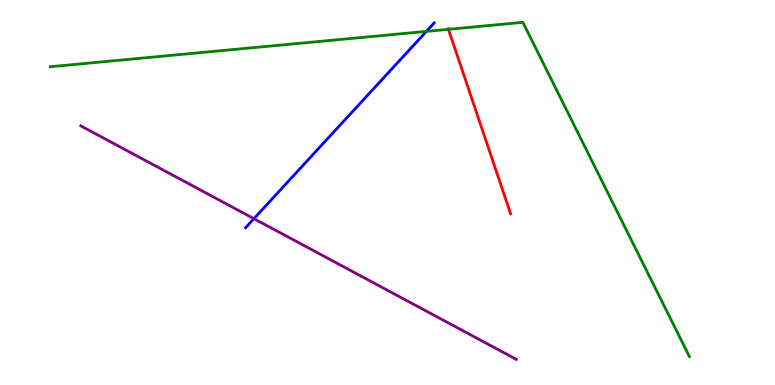[{'lines': ['blue', 'red'], 'intersections': []}, {'lines': ['green', 'red'], 'intersections': [{'x': 5.79, 'y': 9.24}]}, {'lines': ['purple', 'red'], 'intersections': []}, {'lines': ['blue', 'green'], 'intersections': [{'x': 5.5, 'y': 9.18}]}, {'lines': ['blue', 'purple'], 'intersections': [{'x': 3.28, 'y': 4.32}]}, {'lines': ['green', 'purple'], 'intersections': []}]